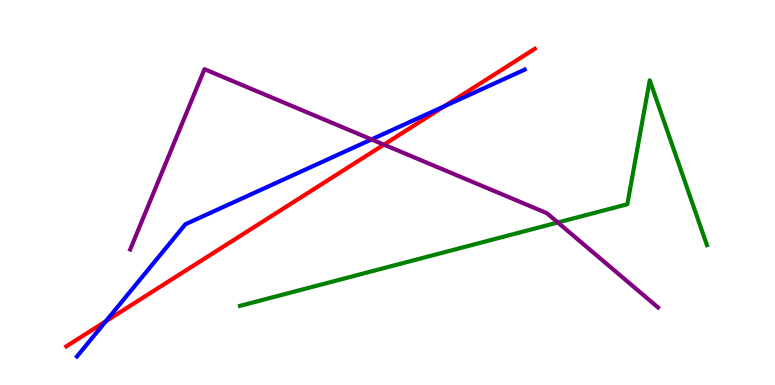[{'lines': ['blue', 'red'], 'intersections': [{'x': 1.37, 'y': 1.66}, {'x': 5.74, 'y': 7.24}]}, {'lines': ['green', 'red'], 'intersections': []}, {'lines': ['purple', 'red'], 'intersections': [{'x': 4.95, 'y': 6.24}]}, {'lines': ['blue', 'green'], 'intersections': []}, {'lines': ['blue', 'purple'], 'intersections': [{'x': 4.79, 'y': 6.38}]}, {'lines': ['green', 'purple'], 'intersections': [{'x': 7.2, 'y': 4.22}]}]